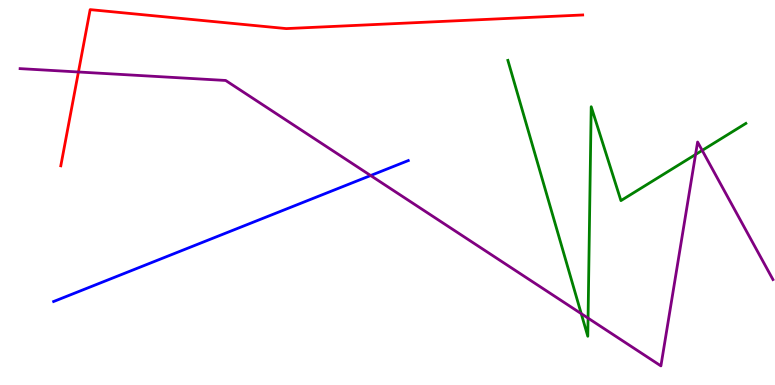[{'lines': ['blue', 'red'], 'intersections': []}, {'lines': ['green', 'red'], 'intersections': []}, {'lines': ['purple', 'red'], 'intersections': [{'x': 1.01, 'y': 8.13}]}, {'lines': ['blue', 'green'], 'intersections': []}, {'lines': ['blue', 'purple'], 'intersections': [{'x': 4.78, 'y': 5.44}]}, {'lines': ['green', 'purple'], 'intersections': [{'x': 7.5, 'y': 1.85}, {'x': 7.59, 'y': 1.74}, {'x': 8.97, 'y': 5.99}, {'x': 9.06, 'y': 6.09}]}]